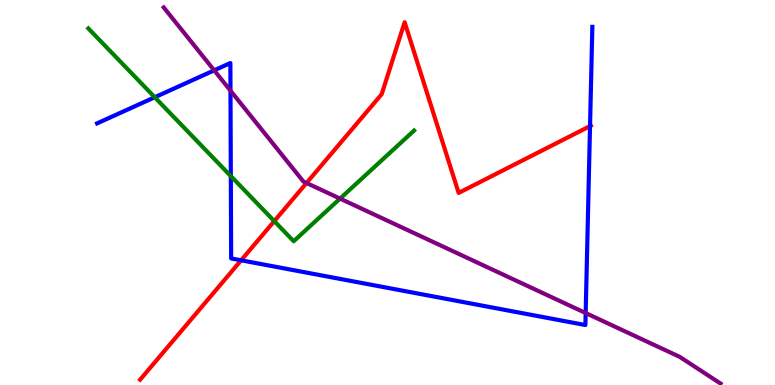[{'lines': ['blue', 'red'], 'intersections': [{'x': 3.11, 'y': 3.24}, {'x': 7.61, 'y': 6.72}]}, {'lines': ['green', 'red'], 'intersections': [{'x': 3.54, 'y': 4.26}]}, {'lines': ['purple', 'red'], 'intersections': [{'x': 3.96, 'y': 5.25}]}, {'lines': ['blue', 'green'], 'intersections': [{'x': 2.0, 'y': 7.47}, {'x': 2.98, 'y': 5.43}]}, {'lines': ['blue', 'purple'], 'intersections': [{'x': 2.76, 'y': 8.17}, {'x': 2.97, 'y': 7.64}, {'x': 7.56, 'y': 1.87}]}, {'lines': ['green', 'purple'], 'intersections': [{'x': 4.39, 'y': 4.84}]}]